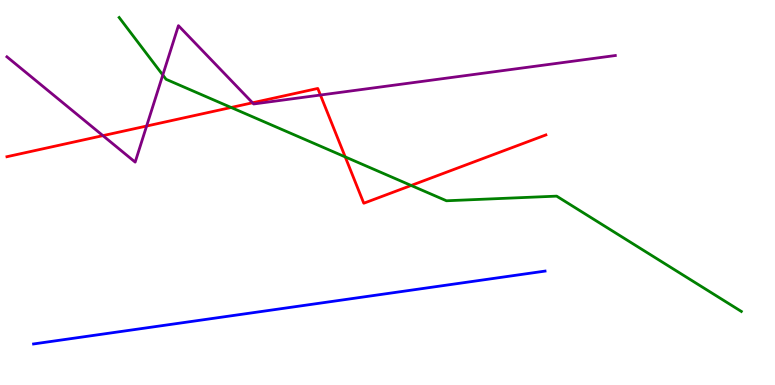[{'lines': ['blue', 'red'], 'intersections': []}, {'lines': ['green', 'red'], 'intersections': [{'x': 2.98, 'y': 7.21}, {'x': 4.45, 'y': 5.92}, {'x': 5.31, 'y': 5.18}]}, {'lines': ['purple', 'red'], 'intersections': [{'x': 1.33, 'y': 6.48}, {'x': 1.89, 'y': 6.73}, {'x': 3.26, 'y': 7.33}, {'x': 4.13, 'y': 7.53}]}, {'lines': ['blue', 'green'], 'intersections': []}, {'lines': ['blue', 'purple'], 'intersections': []}, {'lines': ['green', 'purple'], 'intersections': [{'x': 2.1, 'y': 8.05}]}]